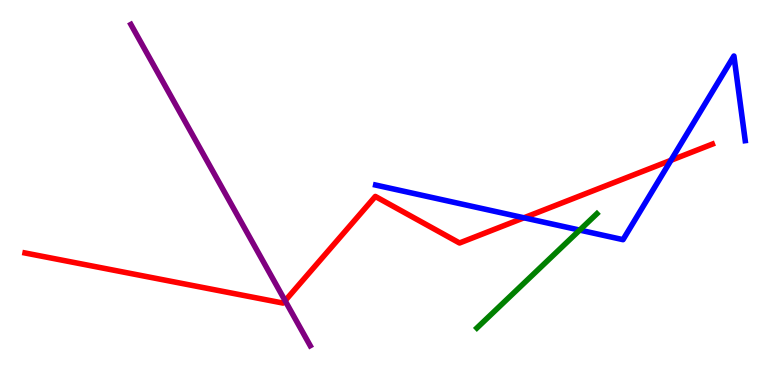[{'lines': ['blue', 'red'], 'intersections': [{'x': 6.76, 'y': 4.34}, {'x': 8.66, 'y': 5.84}]}, {'lines': ['green', 'red'], 'intersections': []}, {'lines': ['purple', 'red'], 'intersections': [{'x': 3.68, 'y': 2.19}]}, {'lines': ['blue', 'green'], 'intersections': [{'x': 7.48, 'y': 4.02}]}, {'lines': ['blue', 'purple'], 'intersections': []}, {'lines': ['green', 'purple'], 'intersections': []}]